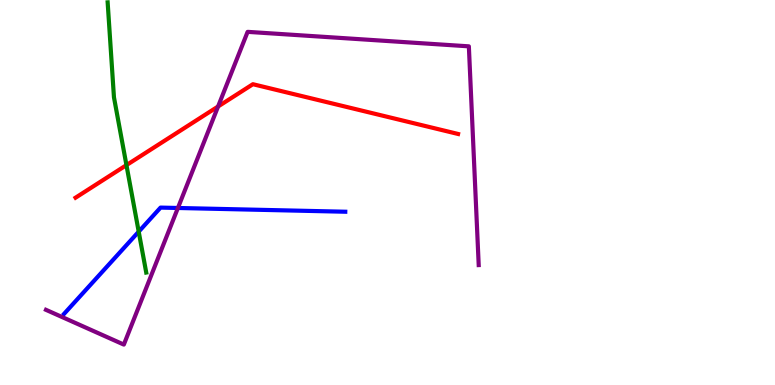[{'lines': ['blue', 'red'], 'intersections': []}, {'lines': ['green', 'red'], 'intersections': [{'x': 1.63, 'y': 5.71}]}, {'lines': ['purple', 'red'], 'intersections': [{'x': 2.81, 'y': 7.23}]}, {'lines': ['blue', 'green'], 'intersections': [{'x': 1.79, 'y': 3.98}]}, {'lines': ['blue', 'purple'], 'intersections': [{'x': 2.3, 'y': 4.6}]}, {'lines': ['green', 'purple'], 'intersections': []}]